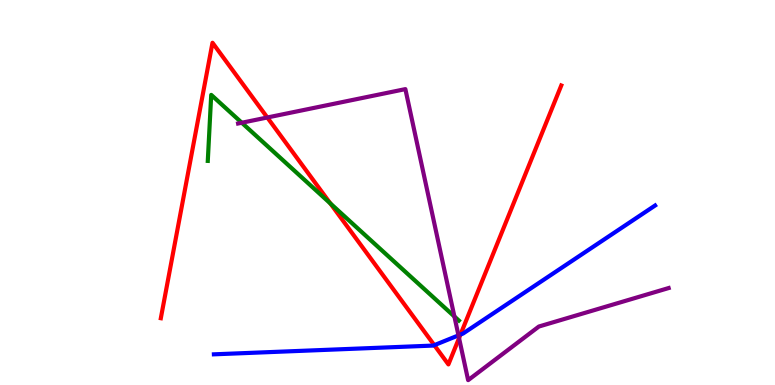[{'lines': ['blue', 'red'], 'intersections': [{'x': 5.6, 'y': 1.03}, {'x': 5.94, 'y': 1.31}]}, {'lines': ['green', 'red'], 'intersections': [{'x': 4.26, 'y': 4.72}]}, {'lines': ['purple', 'red'], 'intersections': [{'x': 3.45, 'y': 6.95}, {'x': 5.92, 'y': 1.22}]}, {'lines': ['blue', 'green'], 'intersections': []}, {'lines': ['blue', 'purple'], 'intersections': [{'x': 5.92, 'y': 1.29}]}, {'lines': ['green', 'purple'], 'intersections': [{'x': 3.12, 'y': 6.81}, {'x': 5.86, 'y': 1.78}]}]